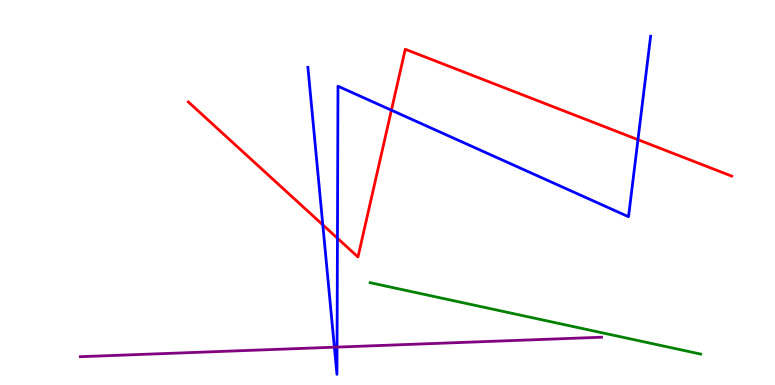[{'lines': ['blue', 'red'], 'intersections': [{'x': 4.17, 'y': 4.16}, {'x': 4.35, 'y': 3.81}, {'x': 5.05, 'y': 7.14}, {'x': 8.23, 'y': 6.37}]}, {'lines': ['green', 'red'], 'intersections': []}, {'lines': ['purple', 'red'], 'intersections': []}, {'lines': ['blue', 'green'], 'intersections': []}, {'lines': ['blue', 'purple'], 'intersections': [{'x': 4.31, 'y': 0.982}, {'x': 4.35, 'y': 0.984}]}, {'lines': ['green', 'purple'], 'intersections': []}]